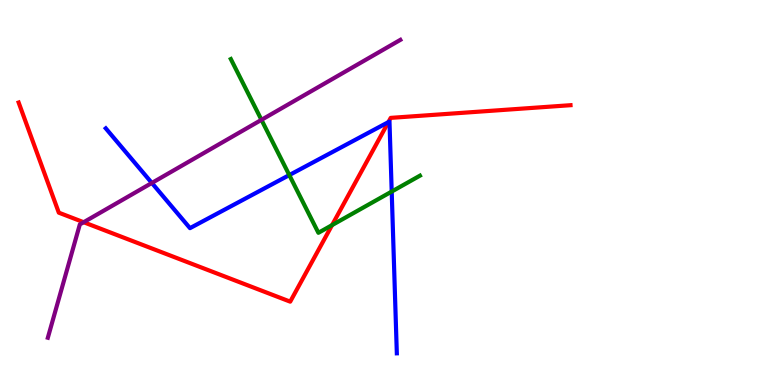[{'lines': ['blue', 'red'], 'intersections': [{'x': 5.01, 'y': 6.83}]}, {'lines': ['green', 'red'], 'intersections': [{'x': 4.28, 'y': 4.15}]}, {'lines': ['purple', 'red'], 'intersections': [{'x': 1.08, 'y': 4.23}]}, {'lines': ['blue', 'green'], 'intersections': [{'x': 3.73, 'y': 5.45}, {'x': 5.05, 'y': 5.02}]}, {'lines': ['blue', 'purple'], 'intersections': [{'x': 1.96, 'y': 5.25}]}, {'lines': ['green', 'purple'], 'intersections': [{'x': 3.37, 'y': 6.89}]}]